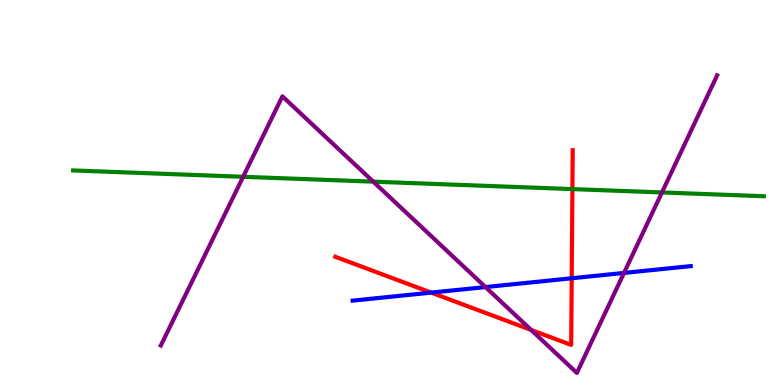[{'lines': ['blue', 'red'], 'intersections': [{'x': 5.56, 'y': 2.4}, {'x': 7.38, 'y': 2.77}]}, {'lines': ['green', 'red'], 'intersections': [{'x': 7.39, 'y': 5.09}]}, {'lines': ['purple', 'red'], 'intersections': [{'x': 6.85, 'y': 1.43}]}, {'lines': ['blue', 'green'], 'intersections': []}, {'lines': ['blue', 'purple'], 'intersections': [{'x': 6.26, 'y': 2.54}, {'x': 8.05, 'y': 2.91}]}, {'lines': ['green', 'purple'], 'intersections': [{'x': 3.14, 'y': 5.41}, {'x': 4.82, 'y': 5.28}, {'x': 8.54, 'y': 5.0}]}]